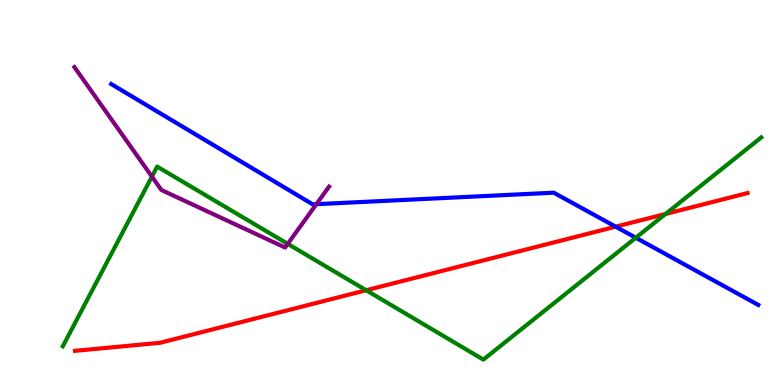[{'lines': ['blue', 'red'], 'intersections': [{'x': 7.94, 'y': 4.11}]}, {'lines': ['green', 'red'], 'intersections': [{'x': 4.72, 'y': 2.46}, {'x': 8.59, 'y': 4.44}]}, {'lines': ['purple', 'red'], 'intersections': []}, {'lines': ['blue', 'green'], 'intersections': [{'x': 8.2, 'y': 3.83}]}, {'lines': ['blue', 'purple'], 'intersections': [{'x': 4.08, 'y': 4.7}]}, {'lines': ['green', 'purple'], 'intersections': [{'x': 1.96, 'y': 5.41}, {'x': 3.71, 'y': 3.67}]}]